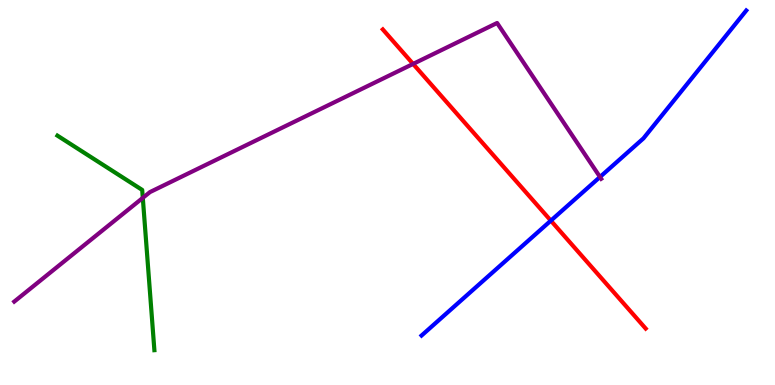[{'lines': ['blue', 'red'], 'intersections': [{'x': 7.11, 'y': 4.27}]}, {'lines': ['green', 'red'], 'intersections': []}, {'lines': ['purple', 'red'], 'intersections': [{'x': 5.33, 'y': 8.34}]}, {'lines': ['blue', 'green'], 'intersections': []}, {'lines': ['blue', 'purple'], 'intersections': [{'x': 7.74, 'y': 5.4}]}, {'lines': ['green', 'purple'], 'intersections': [{'x': 1.84, 'y': 4.86}]}]